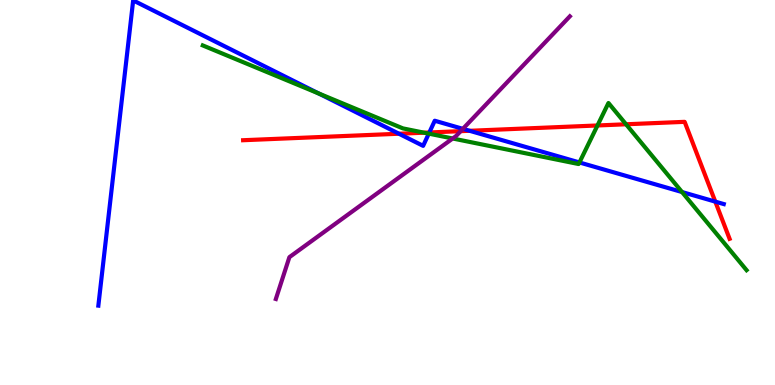[{'lines': ['blue', 'red'], 'intersections': [{'x': 5.15, 'y': 6.53}, {'x': 5.54, 'y': 6.56}, {'x': 6.06, 'y': 6.6}, {'x': 9.23, 'y': 4.76}]}, {'lines': ['green', 'red'], 'intersections': [{'x': 5.47, 'y': 6.55}, {'x': 7.71, 'y': 6.74}, {'x': 8.08, 'y': 6.77}]}, {'lines': ['purple', 'red'], 'intersections': [{'x': 5.94, 'y': 6.59}]}, {'lines': ['blue', 'green'], 'intersections': [{'x': 4.11, 'y': 7.57}, {'x': 5.53, 'y': 6.53}, {'x': 7.48, 'y': 5.78}, {'x': 8.8, 'y': 5.01}]}, {'lines': ['blue', 'purple'], 'intersections': [{'x': 5.97, 'y': 6.65}]}, {'lines': ['green', 'purple'], 'intersections': [{'x': 5.84, 'y': 6.4}]}]